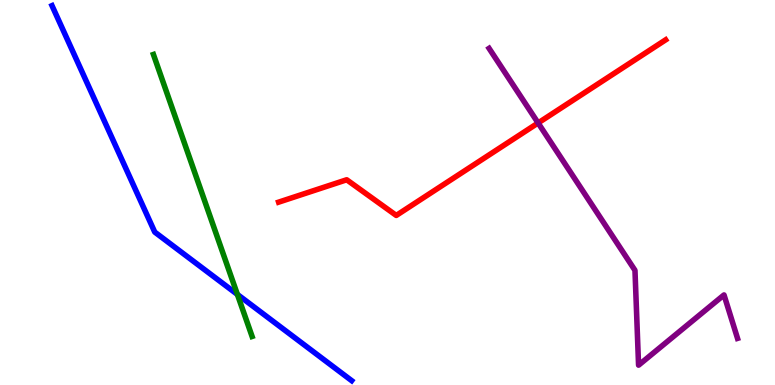[{'lines': ['blue', 'red'], 'intersections': []}, {'lines': ['green', 'red'], 'intersections': []}, {'lines': ['purple', 'red'], 'intersections': [{'x': 6.94, 'y': 6.81}]}, {'lines': ['blue', 'green'], 'intersections': [{'x': 3.06, 'y': 2.35}]}, {'lines': ['blue', 'purple'], 'intersections': []}, {'lines': ['green', 'purple'], 'intersections': []}]